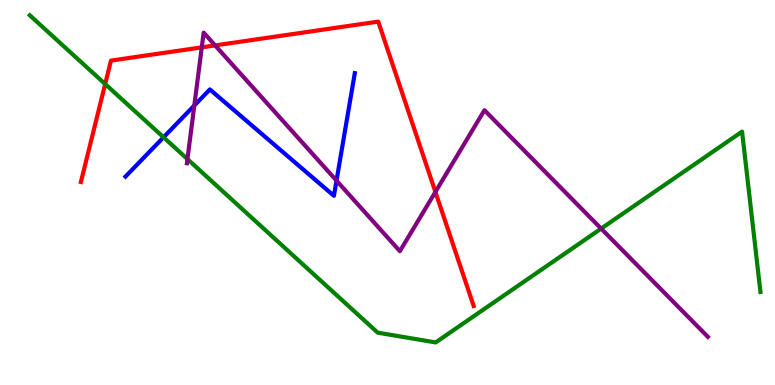[{'lines': ['blue', 'red'], 'intersections': []}, {'lines': ['green', 'red'], 'intersections': [{'x': 1.36, 'y': 7.82}]}, {'lines': ['purple', 'red'], 'intersections': [{'x': 2.6, 'y': 8.77}, {'x': 2.78, 'y': 8.82}, {'x': 5.62, 'y': 5.01}]}, {'lines': ['blue', 'green'], 'intersections': [{'x': 2.11, 'y': 6.43}]}, {'lines': ['blue', 'purple'], 'intersections': [{'x': 2.51, 'y': 7.26}, {'x': 4.34, 'y': 5.31}]}, {'lines': ['green', 'purple'], 'intersections': [{'x': 2.42, 'y': 5.87}, {'x': 7.76, 'y': 4.06}]}]